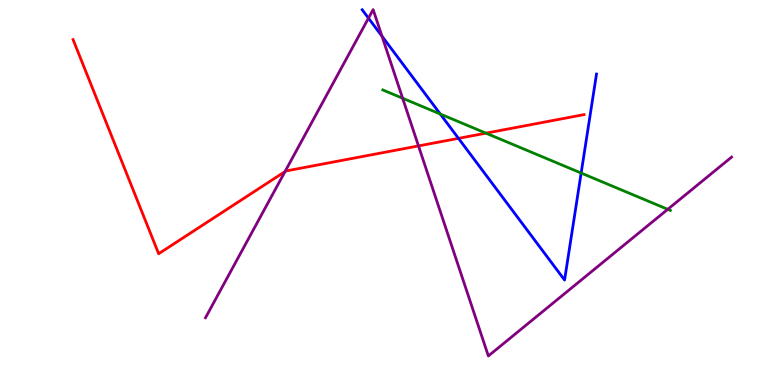[{'lines': ['blue', 'red'], 'intersections': [{'x': 5.92, 'y': 6.41}]}, {'lines': ['green', 'red'], 'intersections': [{'x': 6.27, 'y': 6.54}]}, {'lines': ['purple', 'red'], 'intersections': [{'x': 3.68, 'y': 5.54}, {'x': 5.4, 'y': 6.21}]}, {'lines': ['blue', 'green'], 'intersections': [{'x': 5.68, 'y': 7.04}, {'x': 7.5, 'y': 5.51}]}, {'lines': ['blue', 'purple'], 'intersections': [{'x': 4.75, 'y': 9.53}, {'x': 4.93, 'y': 9.06}]}, {'lines': ['green', 'purple'], 'intersections': [{'x': 5.2, 'y': 7.45}, {'x': 8.62, 'y': 4.56}]}]